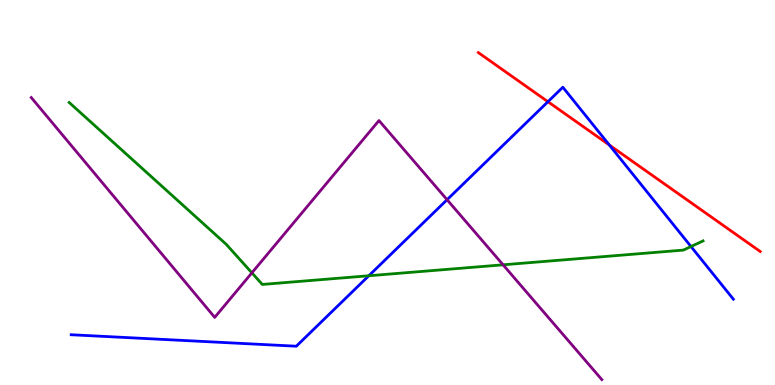[{'lines': ['blue', 'red'], 'intersections': [{'x': 7.07, 'y': 7.36}, {'x': 7.86, 'y': 6.23}]}, {'lines': ['green', 'red'], 'intersections': []}, {'lines': ['purple', 'red'], 'intersections': []}, {'lines': ['blue', 'green'], 'intersections': [{'x': 4.76, 'y': 2.84}, {'x': 8.92, 'y': 3.6}]}, {'lines': ['blue', 'purple'], 'intersections': [{'x': 5.77, 'y': 4.81}]}, {'lines': ['green', 'purple'], 'intersections': [{'x': 3.25, 'y': 2.91}, {'x': 6.49, 'y': 3.12}]}]